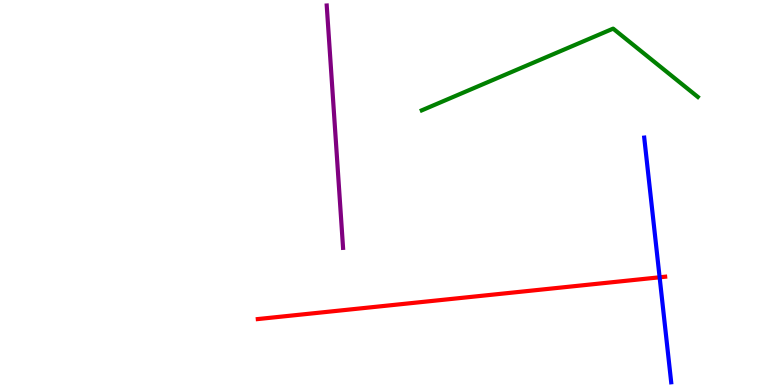[{'lines': ['blue', 'red'], 'intersections': [{'x': 8.51, 'y': 2.8}]}, {'lines': ['green', 'red'], 'intersections': []}, {'lines': ['purple', 'red'], 'intersections': []}, {'lines': ['blue', 'green'], 'intersections': []}, {'lines': ['blue', 'purple'], 'intersections': []}, {'lines': ['green', 'purple'], 'intersections': []}]